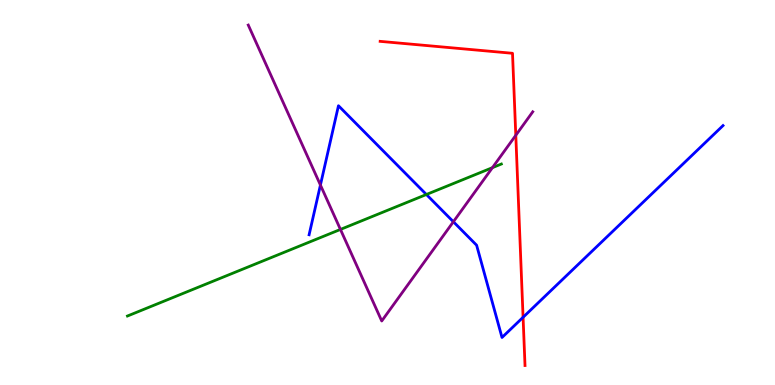[{'lines': ['blue', 'red'], 'intersections': [{'x': 6.75, 'y': 1.76}]}, {'lines': ['green', 'red'], 'intersections': []}, {'lines': ['purple', 'red'], 'intersections': [{'x': 6.66, 'y': 6.49}]}, {'lines': ['blue', 'green'], 'intersections': [{'x': 5.5, 'y': 4.95}]}, {'lines': ['blue', 'purple'], 'intersections': [{'x': 4.13, 'y': 5.19}, {'x': 5.85, 'y': 4.24}]}, {'lines': ['green', 'purple'], 'intersections': [{'x': 4.39, 'y': 4.04}, {'x': 6.35, 'y': 5.65}]}]